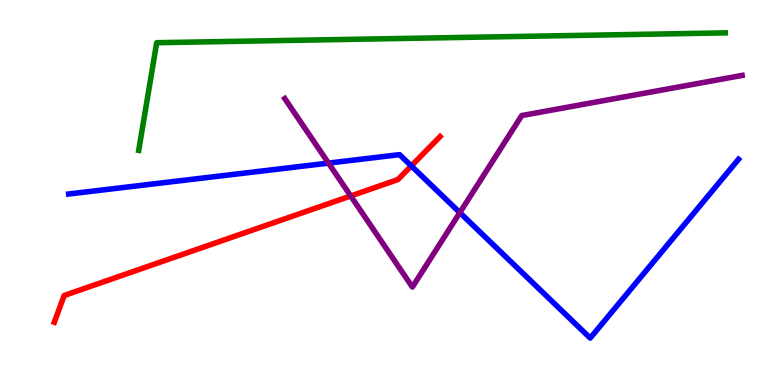[{'lines': ['blue', 'red'], 'intersections': [{'x': 5.31, 'y': 5.69}]}, {'lines': ['green', 'red'], 'intersections': []}, {'lines': ['purple', 'red'], 'intersections': [{'x': 4.53, 'y': 4.91}]}, {'lines': ['blue', 'green'], 'intersections': []}, {'lines': ['blue', 'purple'], 'intersections': [{'x': 4.24, 'y': 5.76}, {'x': 5.93, 'y': 4.48}]}, {'lines': ['green', 'purple'], 'intersections': []}]